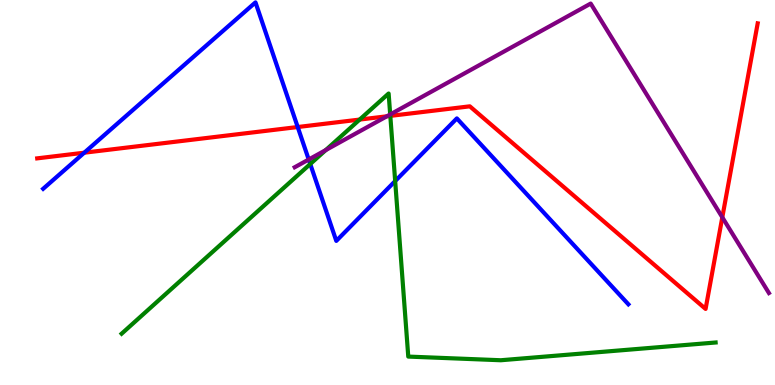[{'lines': ['blue', 'red'], 'intersections': [{'x': 1.09, 'y': 6.03}, {'x': 3.84, 'y': 6.7}]}, {'lines': ['green', 'red'], 'intersections': [{'x': 4.64, 'y': 6.89}, {'x': 5.04, 'y': 6.99}]}, {'lines': ['purple', 'red'], 'intersections': [{'x': 4.99, 'y': 6.98}, {'x': 9.32, 'y': 4.36}]}, {'lines': ['blue', 'green'], 'intersections': [{'x': 4.0, 'y': 5.74}, {'x': 5.1, 'y': 5.3}]}, {'lines': ['blue', 'purple'], 'intersections': [{'x': 3.98, 'y': 5.86}]}, {'lines': ['green', 'purple'], 'intersections': [{'x': 4.2, 'y': 6.1}, {'x': 5.03, 'y': 7.03}]}]